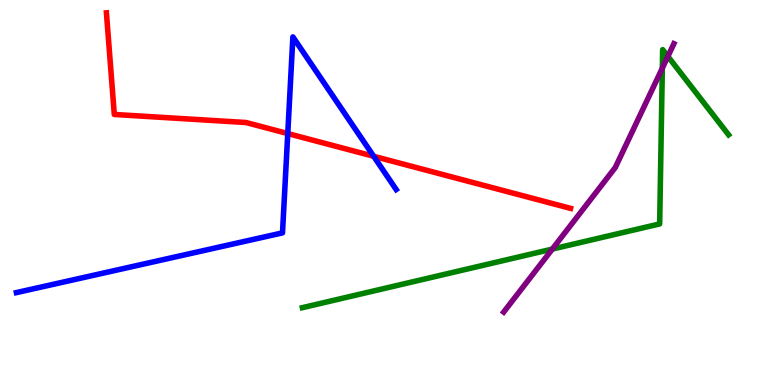[{'lines': ['blue', 'red'], 'intersections': [{'x': 3.71, 'y': 6.53}, {'x': 4.82, 'y': 5.94}]}, {'lines': ['green', 'red'], 'intersections': []}, {'lines': ['purple', 'red'], 'intersections': []}, {'lines': ['blue', 'green'], 'intersections': []}, {'lines': ['blue', 'purple'], 'intersections': []}, {'lines': ['green', 'purple'], 'intersections': [{'x': 7.13, 'y': 3.53}, {'x': 8.55, 'y': 8.23}, {'x': 8.62, 'y': 8.54}]}]